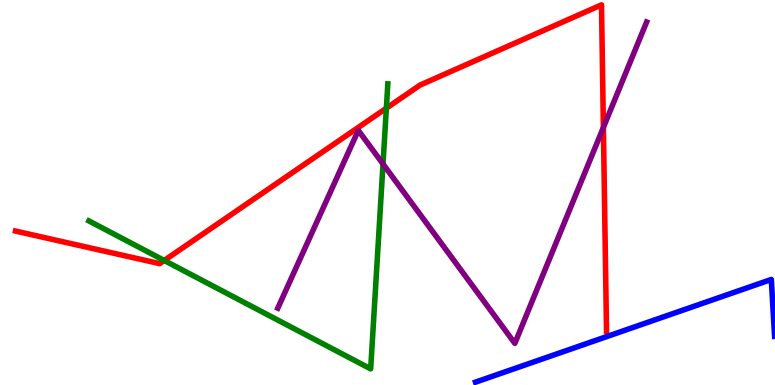[{'lines': ['blue', 'red'], 'intersections': []}, {'lines': ['green', 'red'], 'intersections': [{'x': 2.12, 'y': 3.23}, {'x': 4.99, 'y': 7.19}]}, {'lines': ['purple', 'red'], 'intersections': [{'x': 7.79, 'y': 6.69}]}, {'lines': ['blue', 'green'], 'intersections': []}, {'lines': ['blue', 'purple'], 'intersections': []}, {'lines': ['green', 'purple'], 'intersections': [{'x': 4.94, 'y': 5.74}]}]